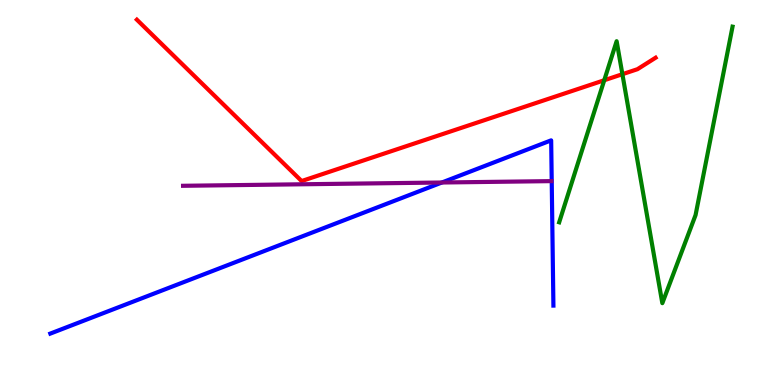[{'lines': ['blue', 'red'], 'intersections': []}, {'lines': ['green', 'red'], 'intersections': [{'x': 7.8, 'y': 7.92}, {'x': 8.03, 'y': 8.07}]}, {'lines': ['purple', 'red'], 'intersections': []}, {'lines': ['blue', 'green'], 'intersections': []}, {'lines': ['blue', 'purple'], 'intersections': [{'x': 5.7, 'y': 5.26}]}, {'lines': ['green', 'purple'], 'intersections': []}]